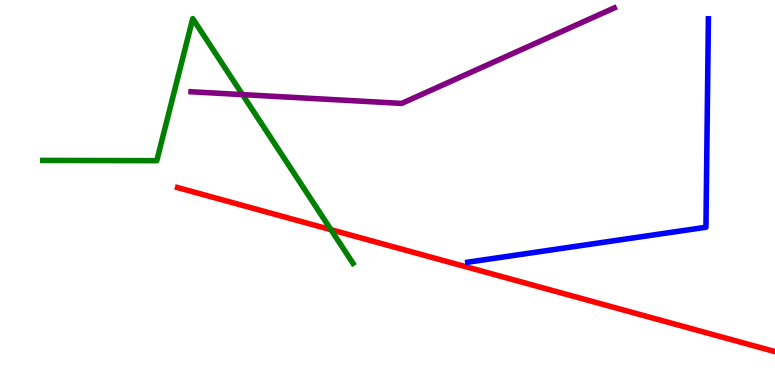[{'lines': ['blue', 'red'], 'intersections': []}, {'lines': ['green', 'red'], 'intersections': [{'x': 4.27, 'y': 4.03}]}, {'lines': ['purple', 'red'], 'intersections': []}, {'lines': ['blue', 'green'], 'intersections': []}, {'lines': ['blue', 'purple'], 'intersections': []}, {'lines': ['green', 'purple'], 'intersections': [{'x': 3.13, 'y': 7.54}]}]